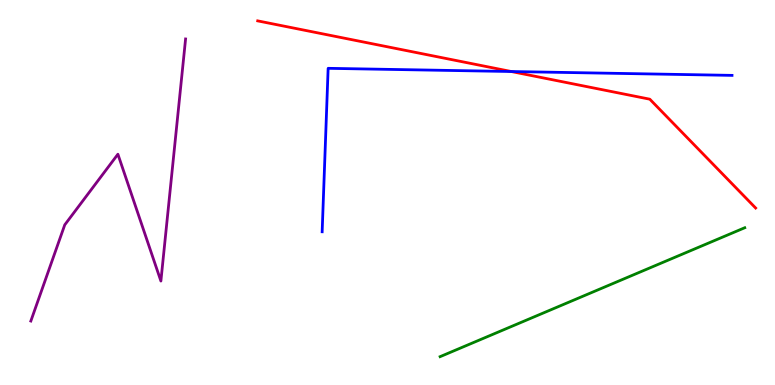[{'lines': ['blue', 'red'], 'intersections': [{'x': 6.6, 'y': 8.14}]}, {'lines': ['green', 'red'], 'intersections': []}, {'lines': ['purple', 'red'], 'intersections': []}, {'lines': ['blue', 'green'], 'intersections': []}, {'lines': ['blue', 'purple'], 'intersections': []}, {'lines': ['green', 'purple'], 'intersections': []}]